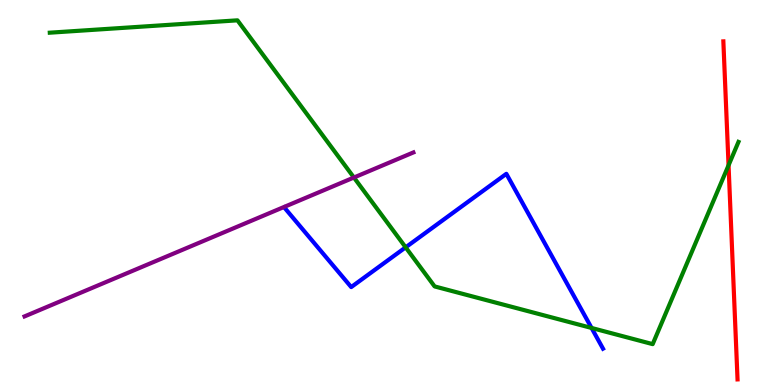[{'lines': ['blue', 'red'], 'intersections': []}, {'lines': ['green', 'red'], 'intersections': [{'x': 9.4, 'y': 5.71}]}, {'lines': ['purple', 'red'], 'intersections': []}, {'lines': ['blue', 'green'], 'intersections': [{'x': 5.23, 'y': 3.58}, {'x': 7.63, 'y': 1.48}]}, {'lines': ['blue', 'purple'], 'intersections': []}, {'lines': ['green', 'purple'], 'intersections': [{'x': 4.57, 'y': 5.39}]}]